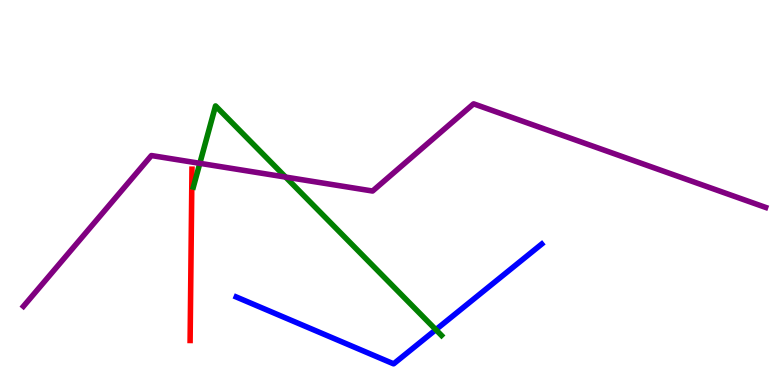[{'lines': ['blue', 'red'], 'intersections': []}, {'lines': ['green', 'red'], 'intersections': []}, {'lines': ['purple', 'red'], 'intersections': []}, {'lines': ['blue', 'green'], 'intersections': [{'x': 5.62, 'y': 1.44}]}, {'lines': ['blue', 'purple'], 'intersections': []}, {'lines': ['green', 'purple'], 'intersections': [{'x': 2.58, 'y': 5.76}, {'x': 3.69, 'y': 5.4}]}]